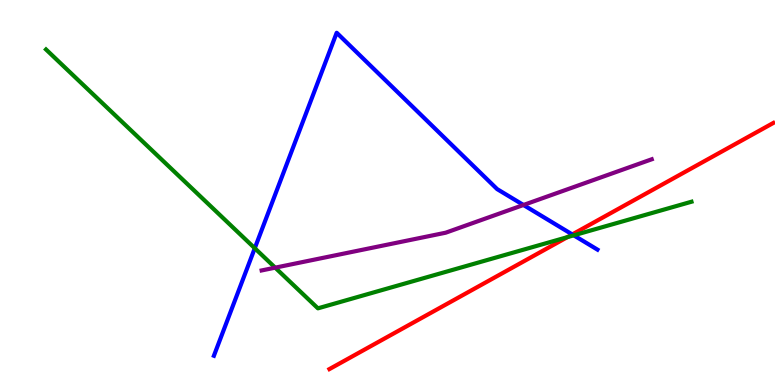[{'lines': ['blue', 'red'], 'intersections': [{'x': 7.38, 'y': 3.91}]}, {'lines': ['green', 'red'], 'intersections': [{'x': 7.32, 'y': 3.84}]}, {'lines': ['purple', 'red'], 'intersections': []}, {'lines': ['blue', 'green'], 'intersections': [{'x': 3.29, 'y': 3.55}, {'x': 7.4, 'y': 3.89}]}, {'lines': ['blue', 'purple'], 'intersections': [{'x': 6.75, 'y': 4.68}]}, {'lines': ['green', 'purple'], 'intersections': [{'x': 3.55, 'y': 3.05}]}]